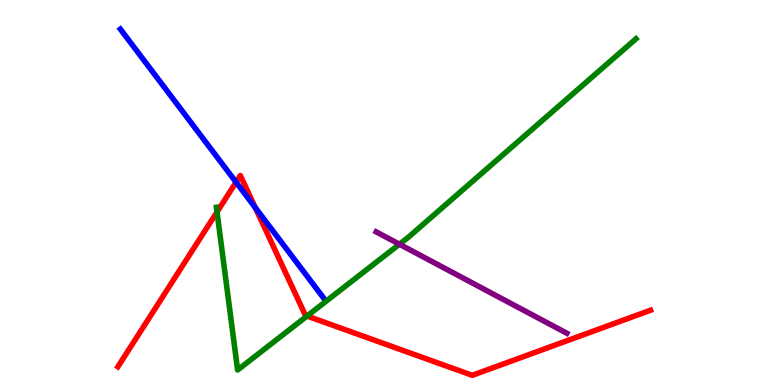[{'lines': ['blue', 'red'], 'intersections': [{'x': 3.05, 'y': 5.27}, {'x': 3.29, 'y': 4.61}]}, {'lines': ['green', 'red'], 'intersections': [{'x': 2.8, 'y': 4.49}, {'x': 3.96, 'y': 1.79}]}, {'lines': ['purple', 'red'], 'intersections': []}, {'lines': ['blue', 'green'], 'intersections': []}, {'lines': ['blue', 'purple'], 'intersections': []}, {'lines': ['green', 'purple'], 'intersections': [{'x': 5.15, 'y': 3.66}]}]